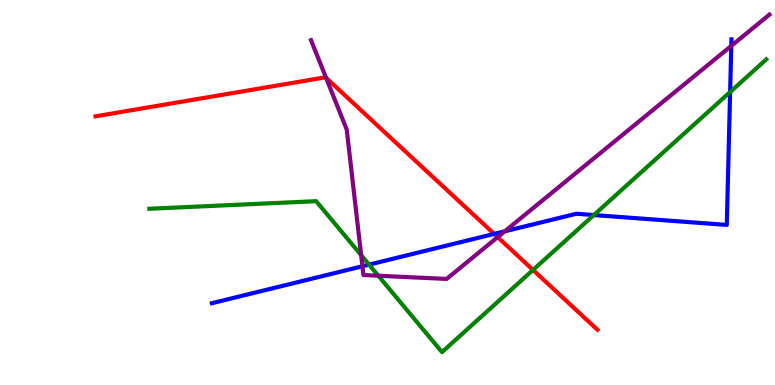[{'lines': ['blue', 'red'], 'intersections': [{'x': 6.38, 'y': 3.92}]}, {'lines': ['green', 'red'], 'intersections': [{'x': 6.88, 'y': 2.99}]}, {'lines': ['purple', 'red'], 'intersections': [{'x': 4.21, 'y': 7.98}, {'x': 6.42, 'y': 3.84}]}, {'lines': ['blue', 'green'], 'intersections': [{'x': 4.76, 'y': 3.13}, {'x': 7.66, 'y': 4.41}, {'x': 9.42, 'y': 7.61}]}, {'lines': ['blue', 'purple'], 'intersections': [{'x': 4.68, 'y': 3.08}, {'x': 6.51, 'y': 3.99}, {'x': 9.44, 'y': 8.81}]}, {'lines': ['green', 'purple'], 'intersections': [{'x': 4.66, 'y': 3.37}, {'x': 4.88, 'y': 2.84}]}]